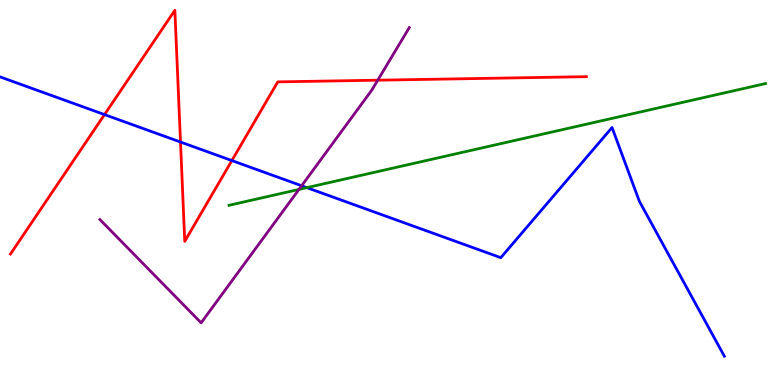[{'lines': ['blue', 'red'], 'intersections': [{'x': 1.35, 'y': 7.02}, {'x': 2.33, 'y': 6.31}, {'x': 2.99, 'y': 5.83}]}, {'lines': ['green', 'red'], 'intersections': []}, {'lines': ['purple', 'red'], 'intersections': [{'x': 4.87, 'y': 7.92}]}, {'lines': ['blue', 'green'], 'intersections': [{'x': 3.96, 'y': 5.13}]}, {'lines': ['blue', 'purple'], 'intersections': [{'x': 3.89, 'y': 5.18}]}, {'lines': ['green', 'purple'], 'intersections': [{'x': 3.86, 'y': 5.08}]}]